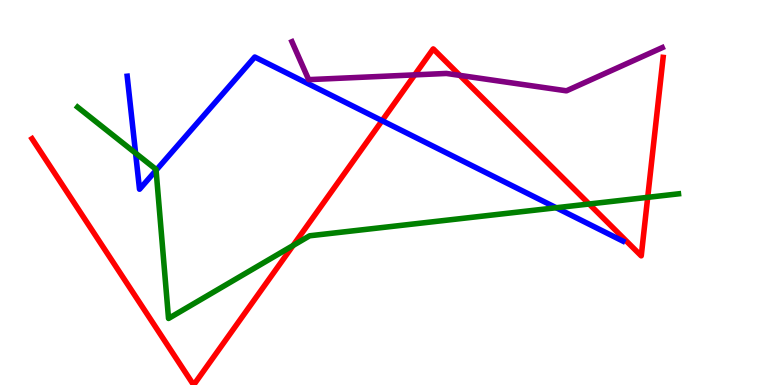[{'lines': ['blue', 'red'], 'intersections': [{'x': 4.93, 'y': 6.87}]}, {'lines': ['green', 'red'], 'intersections': [{'x': 3.78, 'y': 3.62}, {'x': 7.6, 'y': 4.7}, {'x': 8.36, 'y': 4.87}]}, {'lines': ['purple', 'red'], 'intersections': [{'x': 5.35, 'y': 8.06}, {'x': 5.93, 'y': 8.04}]}, {'lines': ['blue', 'green'], 'intersections': [{'x': 1.75, 'y': 6.02}, {'x': 2.01, 'y': 5.58}, {'x': 7.18, 'y': 4.6}]}, {'lines': ['blue', 'purple'], 'intersections': []}, {'lines': ['green', 'purple'], 'intersections': []}]